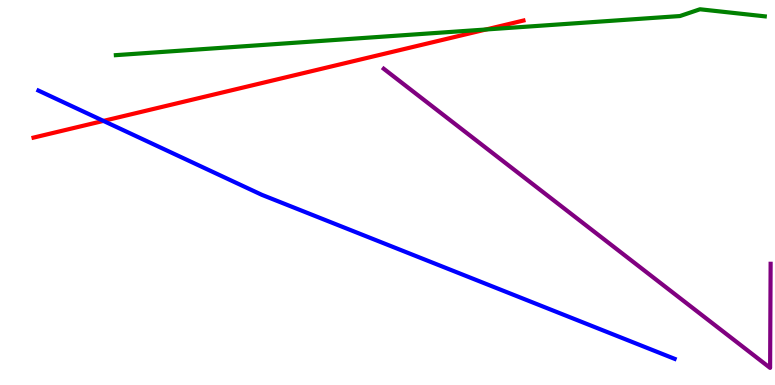[{'lines': ['blue', 'red'], 'intersections': [{'x': 1.33, 'y': 6.86}]}, {'lines': ['green', 'red'], 'intersections': [{'x': 6.27, 'y': 9.23}]}, {'lines': ['purple', 'red'], 'intersections': []}, {'lines': ['blue', 'green'], 'intersections': []}, {'lines': ['blue', 'purple'], 'intersections': []}, {'lines': ['green', 'purple'], 'intersections': []}]